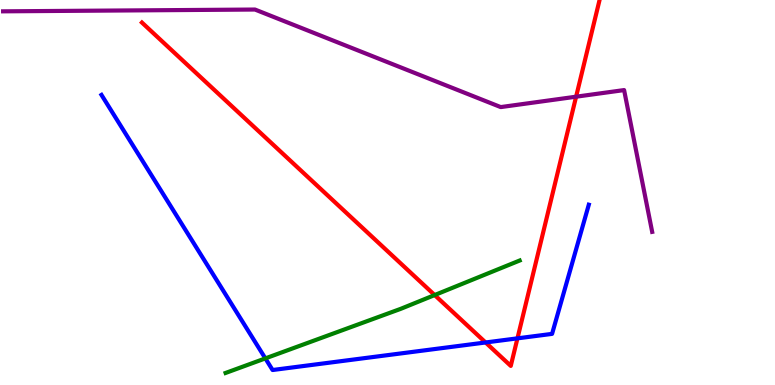[{'lines': ['blue', 'red'], 'intersections': [{'x': 6.27, 'y': 1.1}, {'x': 6.68, 'y': 1.21}]}, {'lines': ['green', 'red'], 'intersections': [{'x': 5.61, 'y': 2.34}]}, {'lines': ['purple', 'red'], 'intersections': [{'x': 7.43, 'y': 7.49}]}, {'lines': ['blue', 'green'], 'intersections': [{'x': 3.42, 'y': 0.691}]}, {'lines': ['blue', 'purple'], 'intersections': []}, {'lines': ['green', 'purple'], 'intersections': []}]